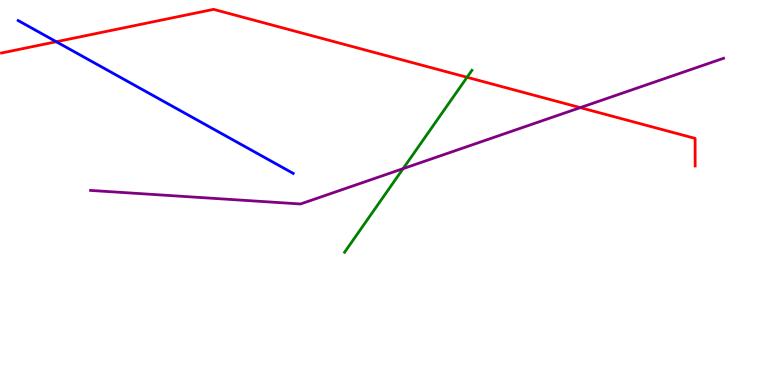[{'lines': ['blue', 'red'], 'intersections': [{'x': 0.726, 'y': 8.92}]}, {'lines': ['green', 'red'], 'intersections': [{'x': 6.03, 'y': 7.99}]}, {'lines': ['purple', 'red'], 'intersections': [{'x': 7.49, 'y': 7.2}]}, {'lines': ['blue', 'green'], 'intersections': []}, {'lines': ['blue', 'purple'], 'intersections': []}, {'lines': ['green', 'purple'], 'intersections': [{'x': 5.2, 'y': 5.62}]}]